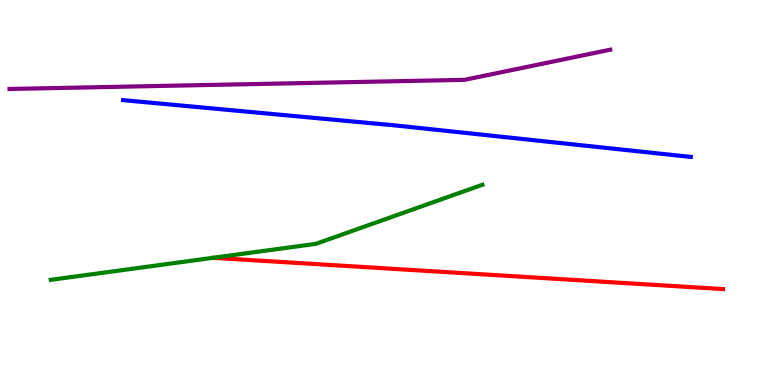[{'lines': ['blue', 'red'], 'intersections': []}, {'lines': ['green', 'red'], 'intersections': []}, {'lines': ['purple', 'red'], 'intersections': []}, {'lines': ['blue', 'green'], 'intersections': []}, {'lines': ['blue', 'purple'], 'intersections': []}, {'lines': ['green', 'purple'], 'intersections': []}]